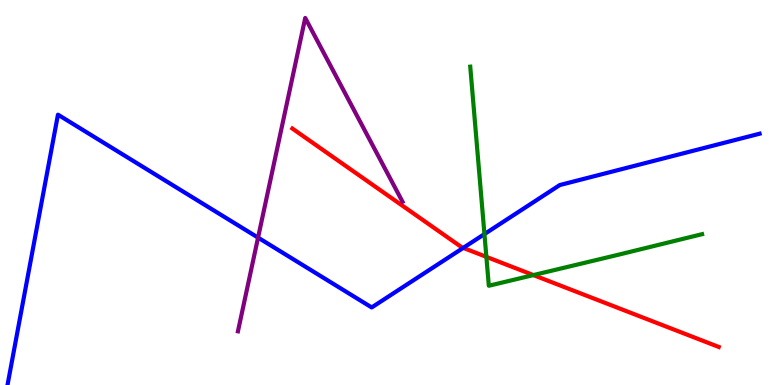[{'lines': ['blue', 'red'], 'intersections': [{'x': 5.98, 'y': 3.56}]}, {'lines': ['green', 'red'], 'intersections': [{'x': 6.28, 'y': 3.33}, {'x': 6.88, 'y': 2.85}]}, {'lines': ['purple', 'red'], 'intersections': []}, {'lines': ['blue', 'green'], 'intersections': [{'x': 6.25, 'y': 3.92}]}, {'lines': ['blue', 'purple'], 'intersections': [{'x': 3.33, 'y': 3.83}]}, {'lines': ['green', 'purple'], 'intersections': []}]